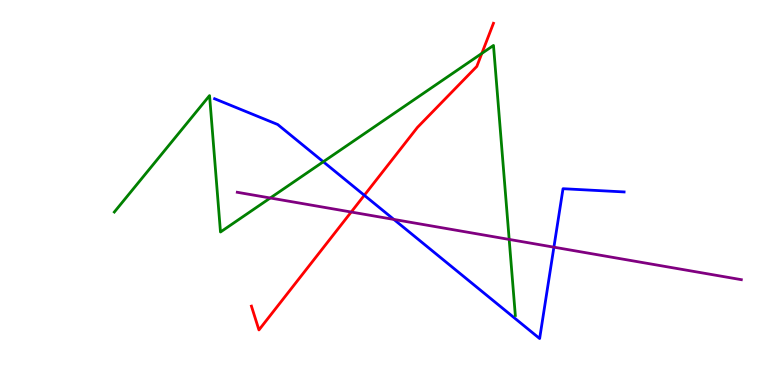[{'lines': ['blue', 'red'], 'intersections': [{'x': 4.7, 'y': 4.93}]}, {'lines': ['green', 'red'], 'intersections': [{'x': 6.22, 'y': 8.61}]}, {'lines': ['purple', 'red'], 'intersections': [{'x': 4.53, 'y': 4.49}]}, {'lines': ['blue', 'green'], 'intersections': [{'x': 4.17, 'y': 5.8}]}, {'lines': ['blue', 'purple'], 'intersections': [{'x': 5.08, 'y': 4.3}, {'x': 7.15, 'y': 3.58}]}, {'lines': ['green', 'purple'], 'intersections': [{'x': 3.49, 'y': 4.86}, {'x': 6.57, 'y': 3.78}]}]